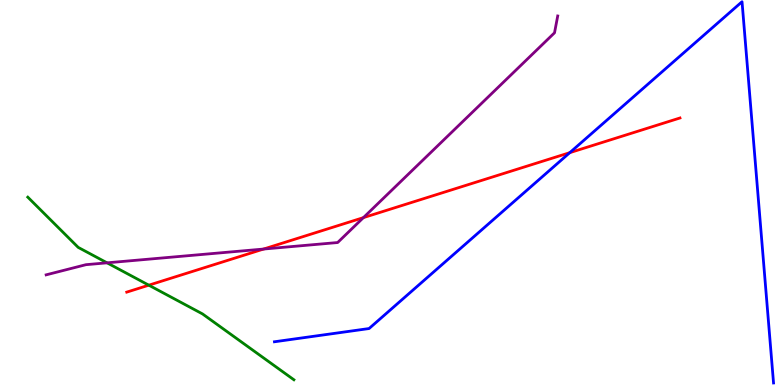[{'lines': ['blue', 'red'], 'intersections': [{'x': 7.35, 'y': 6.03}]}, {'lines': ['green', 'red'], 'intersections': [{'x': 1.92, 'y': 2.59}]}, {'lines': ['purple', 'red'], 'intersections': [{'x': 3.4, 'y': 3.53}, {'x': 4.69, 'y': 4.35}]}, {'lines': ['blue', 'green'], 'intersections': []}, {'lines': ['blue', 'purple'], 'intersections': []}, {'lines': ['green', 'purple'], 'intersections': [{'x': 1.38, 'y': 3.17}]}]